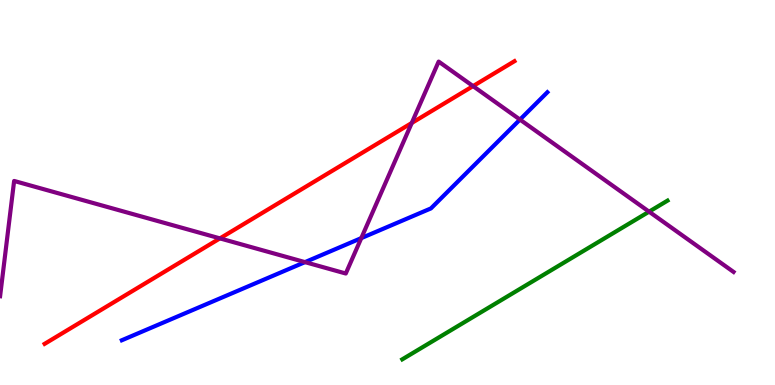[{'lines': ['blue', 'red'], 'intersections': []}, {'lines': ['green', 'red'], 'intersections': []}, {'lines': ['purple', 'red'], 'intersections': [{'x': 2.84, 'y': 3.81}, {'x': 5.31, 'y': 6.81}, {'x': 6.1, 'y': 7.76}]}, {'lines': ['blue', 'green'], 'intersections': []}, {'lines': ['blue', 'purple'], 'intersections': [{'x': 3.94, 'y': 3.19}, {'x': 4.66, 'y': 3.82}, {'x': 6.71, 'y': 6.89}]}, {'lines': ['green', 'purple'], 'intersections': [{'x': 8.38, 'y': 4.5}]}]